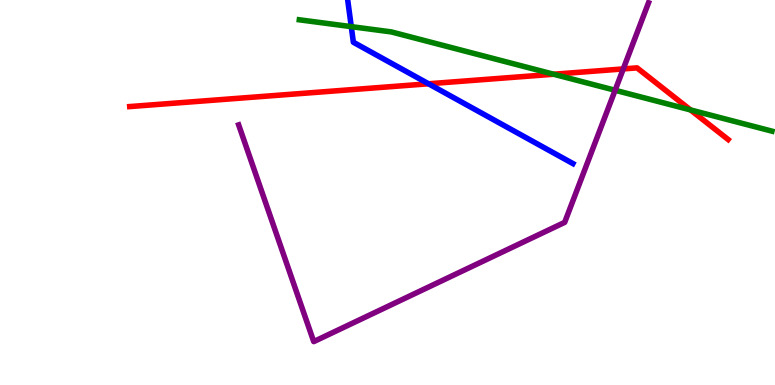[{'lines': ['blue', 'red'], 'intersections': [{'x': 5.53, 'y': 7.82}]}, {'lines': ['green', 'red'], 'intersections': [{'x': 7.14, 'y': 8.07}, {'x': 8.91, 'y': 7.14}]}, {'lines': ['purple', 'red'], 'intersections': [{'x': 8.04, 'y': 8.21}]}, {'lines': ['blue', 'green'], 'intersections': [{'x': 4.53, 'y': 9.31}]}, {'lines': ['blue', 'purple'], 'intersections': []}, {'lines': ['green', 'purple'], 'intersections': [{'x': 7.94, 'y': 7.66}]}]